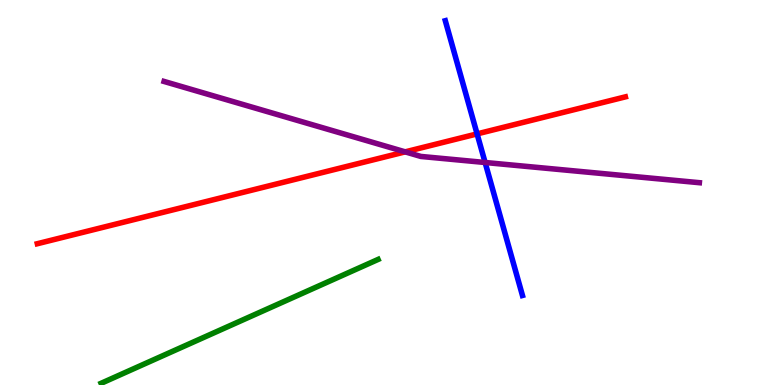[{'lines': ['blue', 'red'], 'intersections': [{'x': 6.16, 'y': 6.52}]}, {'lines': ['green', 'red'], 'intersections': []}, {'lines': ['purple', 'red'], 'intersections': [{'x': 5.23, 'y': 6.06}]}, {'lines': ['blue', 'green'], 'intersections': []}, {'lines': ['blue', 'purple'], 'intersections': [{'x': 6.26, 'y': 5.78}]}, {'lines': ['green', 'purple'], 'intersections': []}]